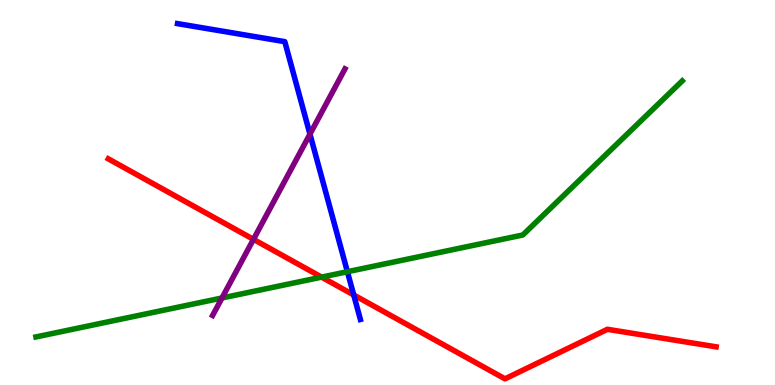[{'lines': ['blue', 'red'], 'intersections': [{'x': 4.56, 'y': 2.34}]}, {'lines': ['green', 'red'], 'intersections': [{'x': 4.15, 'y': 2.8}]}, {'lines': ['purple', 'red'], 'intersections': [{'x': 3.27, 'y': 3.78}]}, {'lines': ['blue', 'green'], 'intersections': [{'x': 4.48, 'y': 2.94}]}, {'lines': ['blue', 'purple'], 'intersections': [{'x': 4.0, 'y': 6.52}]}, {'lines': ['green', 'purple'], 'intersections': [{'x': 2.86, 'y': 2.26}]}]